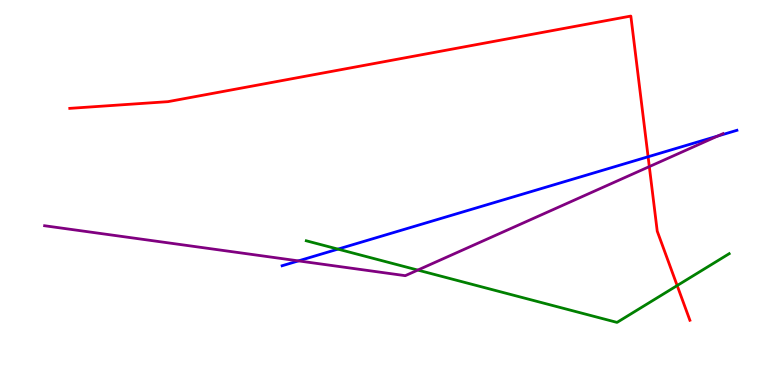[{'lines': ['blue', 'red'], 'intersections': [{'x': 8.36, 'y': 5.93}]}, {'lines': ['green', 'red'], 'intersections': [{'x': 8.74, 'y': 2.58}]}, {'lines': ['purple', 'red'], 'intersections': [{'x': 8.38, 'y': 5.67}]}, {'lines': ['blue', 'green'], 'intersections': [{'x': 4.36, 'y': 3.53}]}, {'lines': ['blue', 'purple'], 'intersections': [{'x': 3.85, 'y': 3.22}, {'x': 9.26, 'y': 6.47}]}, {'lines': ['green', 'purple'], 'intersections': [{'x': 5.39, 'y': 2.98}]}]